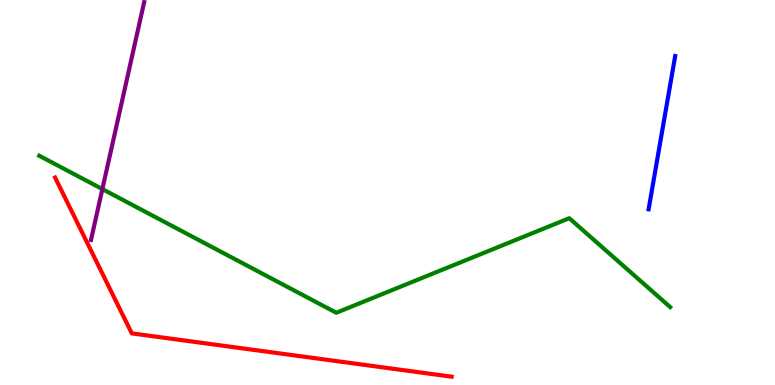[{'lines': ['blue', 'red'], 'intersections': []}, {'lines': ['green', 'red'], 'intersections': []}, {'lines': ['purple', 'red'], 'intersections': []}, {'lines': ['blue', 'green'], 'intersections': []}, {'lines': ['blue', 'purple'], 'intersections': []}, {'lines': ['green', 'purple'], 'intersections': [{'x': 1.32, 'y': 5.09}]}]